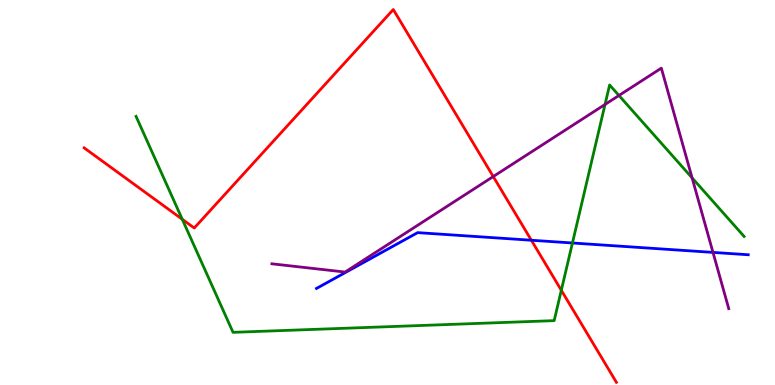[{'lines': ['blue', 'red'], 'intersections': [{'x': 6.86, 'y': 3.76}]}, {'lines': ['green', 'red'], 'intersections': [{'x': 2.35, 'y': 4.3}, {'x': 7.24, 'y': 2.46}]}, {'lines': ['purple', 'red'], 'intersections': [{'x': 6.36, 'y': 5.41}]}, {'lines': ['blue', 'green'], 'intersections': [{'x': 7.39, 'y': 3.69}]}, {'lines': ['blue', 'purple'], 'intersections': [{'x': 9.2, 'y': 3.44}]}, {'lines': ['green', 'purple'], 'intersections': [{'x': 7.81, 'y': 7.29}, {'x': 7.99, 'y': 7.52}, {'x': 8.93, 'y': 5.38}]}]